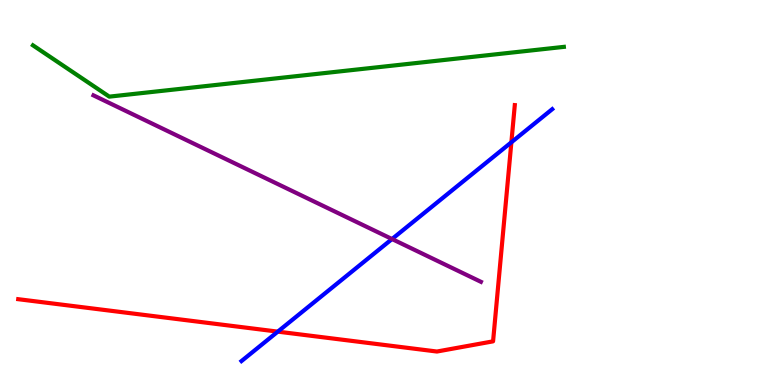[{'lines': ['blue', 'red'], 'intersections': [{'x': 3.58, 'y': 1.39}, {'x': 6.6, 'y': 6.3}]}, {'lines': ['green', 'red'], 'intersections': []}, {'lines': ['purple', 'red'], 'intersections': []}, {'lines': ['blue', 'green'], 'intersections': []}, {'lines': ['blue', 'purple'], 'intersections': [{'x': 5.06, 'y': 3.79}]}, {'lines': ['green', 'purple'], 'intersections': []}]